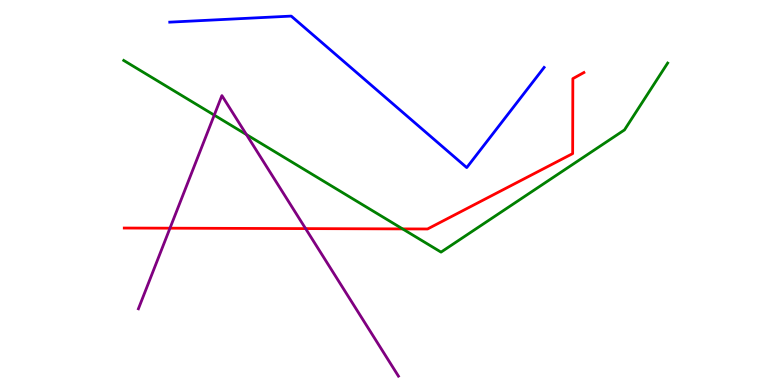[{'lines': ['blue', 'red'], 'intersections': []}, {'lines': ['green', 'red'], 'intersections': [{'x': 5.19, 'y': 4.05}]}, {'lines': ['purple', 'red'], 'intersections': [{'x': 2.19, 'y': 4.07}, {'x': 3.94, 'y': 4.06}]}, {'lines': ['blue', 'green'], 'intersections': []}, {'lines': ['blue', 'purple'], 'intersections': []}, {'lines': ['green', 'purple'], 'intersections': [{'x': 2.76, 'y': 7.01}, {'x': 3.18, 'y': 6.5}]}]